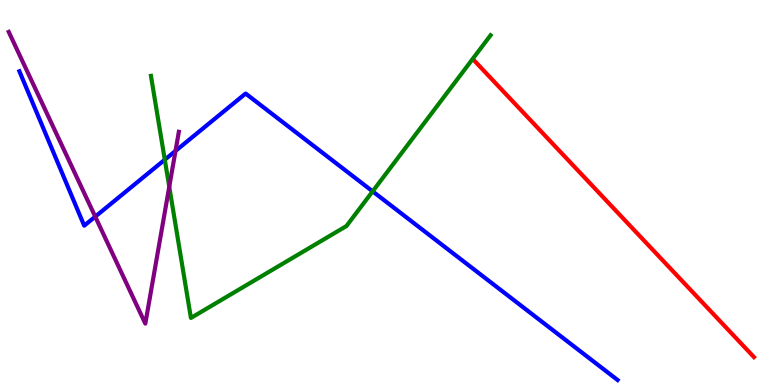[{'lines': ['blue', 'red'], 'intersections': []}, {'lines': ['green', 'red'], 'intersections': []}, {'lines': ['purple', 'red'], 'intersections': []}, {'lines': ['blue', 'green'], 'intersections': [{'x': 2.13, 'y': 5.85}, {'x': 4.81, 'y': 5.03}]}, {'lines': ['blue', 'purple'], 'intersections': [{'x': 1.23, 'y': 4.37}, {'x': 2.26, 'y': 6.08}]}, {'lines': ['green', 'purple'], 'intersections': [{'x': 2.18, 'y': 5.15}]}]